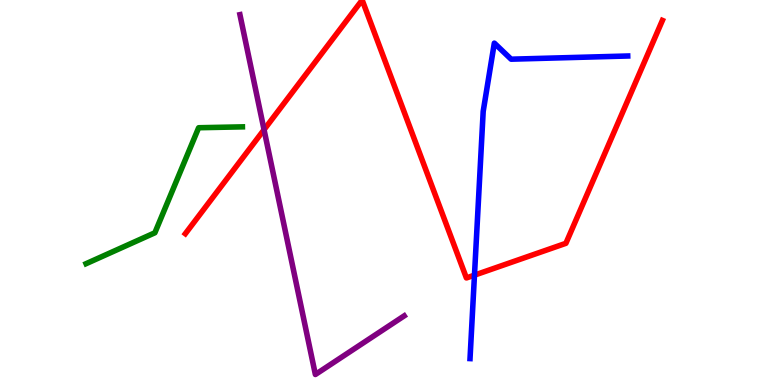[{'lines': ['blue', 'red'], 'intersections': [{'x': 6.12, 'y': 2.85}]}, {'lines': ['green', 'red'], 'intersections': []}, {'lines': ['purple', 'red'], 'intersections': [{'x': 3.41, 'y': 6.63}]}, {'lines': ['blue', 'green'], 'intersections': []}, {'lines': ['blue', 'purple'], 'intersections': []}, {'lines': ['green', 'purple'], 'intersections': []}]